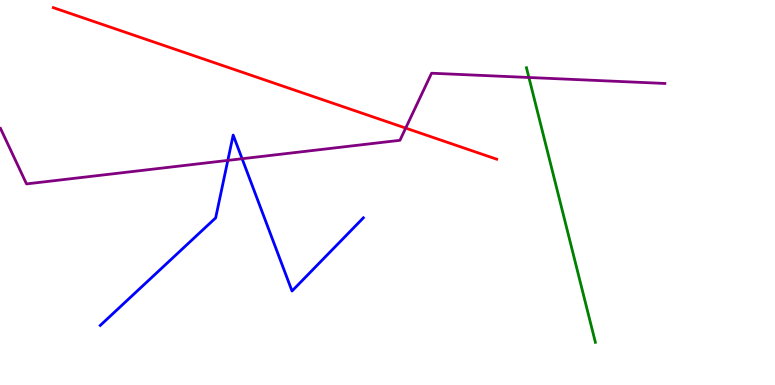[{'lines': ['blue', 'red'], 'intersections': []}, {'lines': ['green', 'red'], 'intersections': []}, {'lines': ['purple', 'red'], 'intersections': [{'x': 5.23, 'y': 6.67}]}, {'lines': ['blue', 'green'], 'intersections': []}, {'lines': ['blue', 'purple'], 'intersections': [{'x': 2.94, 'y': 5.83}, {'x': 3.12, 'y': 5.88}]}, {'lines': ['green', 'purple'], 'intersections': [{'x': 6.82, 'y': 7.99}]}]